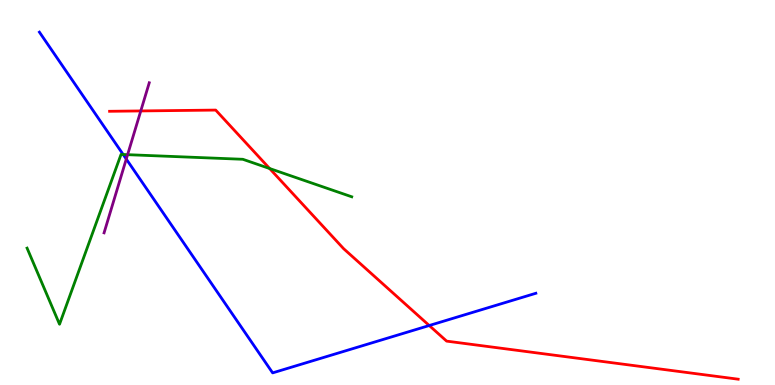[{'lines': ['blue', 'red'], 'intersections': [{'x': 5.54, 'y': 1.54}]}, {'lines': ['green', 'red'], 'intersections': [{'x': 3.48, 'y': 5.62}]}, {'lines': ['purple', 'red'], 'intersections': [{'x': 1.82, 'y': 7.12}]}, {'lines': ['blue', 'green'], 'intersections': [{'x': 1.59, 'y': 5.99}]}, {'lines': ['blue', 'purple'], 'intersections': [{'x': 1.63, 'y': 5.87}]}, {'lines': ['green', 'purple'], 'intersections': [{'x': 1.65, 'y': 5.98}]}]